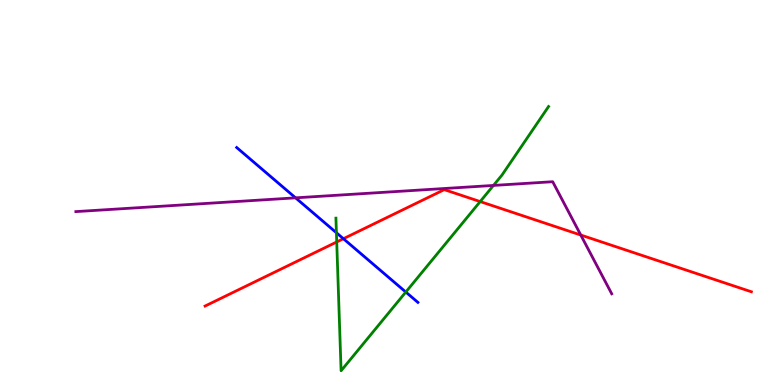[{'lines': ['blue', 'red'], 'intersections': [{'x': 4.43, 'y': 3.8}]}, {'lines': ['green', 'red'], 'intersections': [{'x': 4.34, 'y': 3.72}, {'x': 6.2, 'y': 4.76}]}, {'lines': ['purple', 'red'], 'intersections': [{'x': 7.49, 'y': 3.9}]}, {'lines': ['blue', 'green'], 'intersections': [{'x': 4.34, 'y': 3.95}, {'x': 5.24, 'y': 2.41}]}, {'lines': ['blue', 'purple'], 'intersections': [{'x': 3.81, 'y': 4.86}]}, {'lines': ['green', 'purple'], 'intersections': [{'x': 6.37, 'y': 5.18}]}]